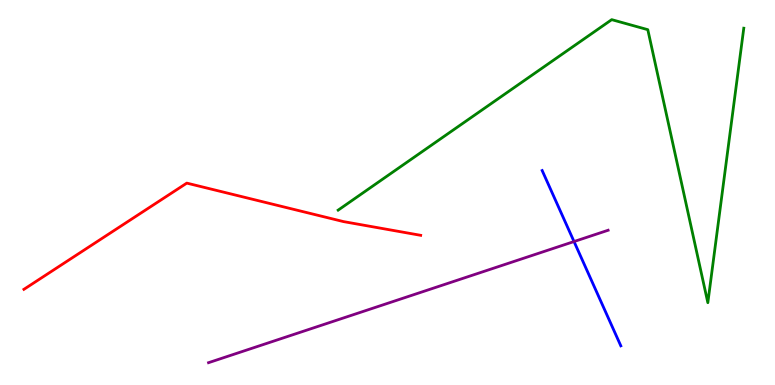[{'lines': ['blue', 'red'], 'intersections': []}, {'lines': ['green', 'red'], 'intersections': []}, {'lines': ['purple', 'red'], 'intersections': []}, {'lines': ['blue', 'green'], 'intersections': []}, {'lines': ['blue', 'purple'], 'intersections': [{'x': 7.41, 'y': 3.73}]}, {'lines': ['green', 'purple'], 'intersections': []}]